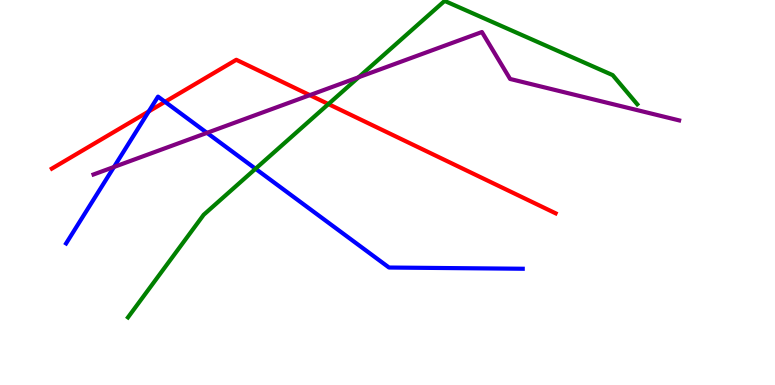[{'lines': ['blue', 'red'], 'intersections': [{'x': 1.92, 'y': 7.11}, {'x': 2.13, 'y': 7.36}]}, {'lines': ['green', 'red'], 'intersections': [{'x': 4.24, 'y': 7.3}]}, {'lines': ['purple', 'red'], 'intersections': [{'x': 4.0, 'y': 7.53}]}, {'lines': ['blue', 'green'], 'intersections': [{'x': 3.3, 'y': 5.62}]}, {'lines': ['blue', 'purple'], 'intersections': [{'x': 1.47, 'y': 5.66}, {'x': 2.67, 'y': 6.55}]}, {'lines': ['green', 'purple'], 'intersections': [{'x': 4.63, 'y': 7.99}]}]